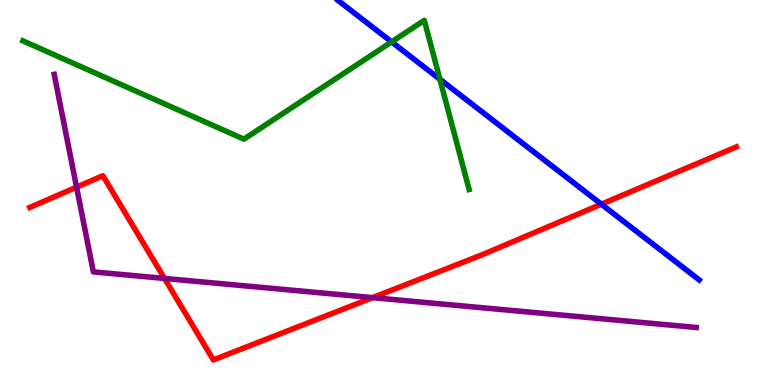[{'lines': ['blue', 'red'], 'intersections': [{'x': 7.76, 'y': 4.7}]}, {'lines': ['green', 'red'], 'intersections': []}, {'lines': ['purple', 'red'], 'intersections': [{'x': 0.988, 'y': 5.14}, {'x': 2.12, 'y': 2.77}, {'x': 4.81, 'y': 2.27}]}, {'lines': ['blue', 'green'], 'intersections': [{'x': 5.05, 'y': 8.91}, {'x': 5.68, 'y': 7.94}]}, {'lines': ['blue', 'purple'], 'intersections': []}, {'lines': ['green', 'purple'], 'intersections': []}]